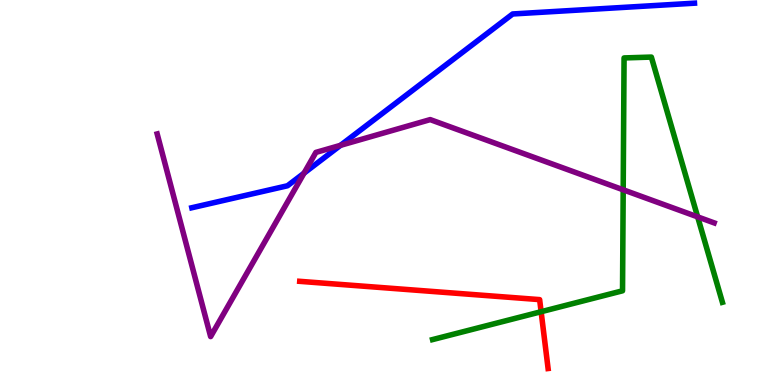[{'lines': ['blue', 'red'], 'intersections': []}, {'lines': ['green', 'red'], 'intersections': [{'x': 6.98, 'y': 1.9}]}, {'lines': ['purple', 'red'], 'intersections': []}, {'lines': ['blue', 'green'], 'intersections': []}, {'lines': ['blue', 'purple'], 'intersections': [{'x': 3.92, 'y': 5.5}, {'x': 4.39, 'y': 6.22}]}, {'lines': ['green', 'purple'], 'intersections': [{'x': 8.04, 'y': 5.07}, {'x': 9.0, 'y': 4.37}]}]